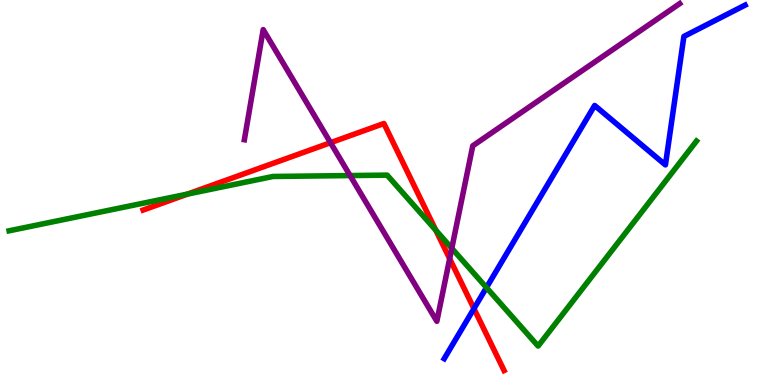[{'lines': ['blue', 'red'], 'intersections': [{'x': 6.12, 'y': 1.98}]}, {'lines': ['green', 'red'], 'intersections': [{'x': 2.42, 'y': 4.96}, {'x': 5.62, 'y': 4.02}]}, {'lines': ['purple', 'red'], 'intersections': [{'x': 4.26, 'y': 6.29}, {'x': 5.8, 'y': 3.28}]}, {'lines': ['blue', 'green'], 'intersections': [{'x': 6.28, 'y': 2.53}]}, {'lines': ['blue', 'purple'], 'intersections': []}, {'lines': ['green', 'purple'], 'intersections': [{'x': 4.52, 'y': 5.44}, {'x': 5.83, 'y': 3.55}]}]